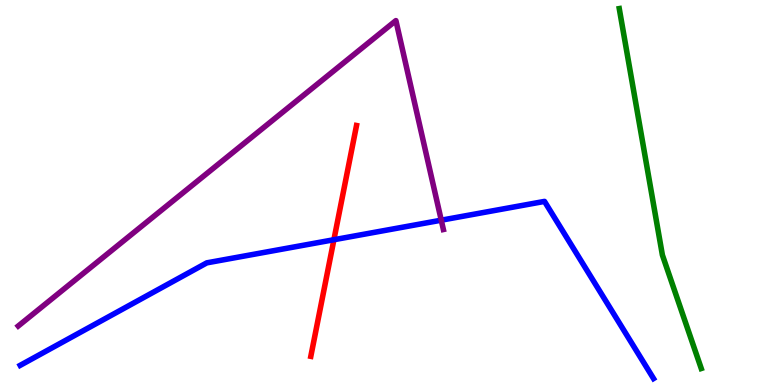[{'lines': ['blue', 'red'], 'intersections': [{'x': 4.31, 'y': 3.77}]}, {'lines': ['green', 'red'], 'intersections': []}, {'lines': ['purple', 'red'], 'intersections': []}, {'lines': ['blue', 'green'], 'intersections': []}, {'lines': ['blue', 'purple'], 'intersections': [{'x': 5.69, 'y': 4.28}]}, {'lines': ['green', 'purple'], 'intersections': []}]